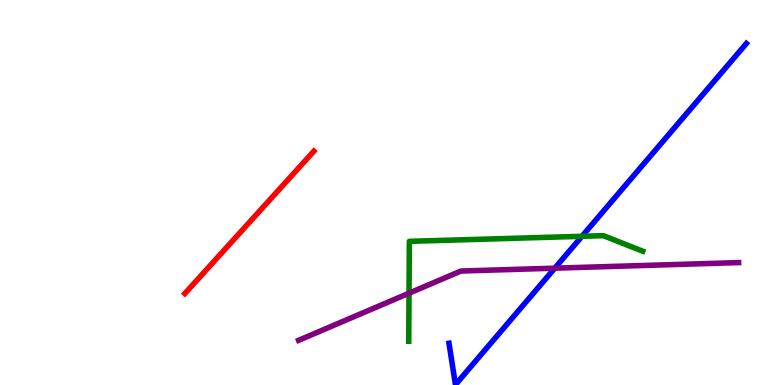[{'lines': ['blue', 'red'], 'intersections': []}, {'lines': ['green', 'red'], 'intersections': []}, {'lines': ['purple', 'red'], 'intersections': []}, {'lines': ['blue', 'green'], 'intersections': [{'x': 7.51, 'y': 3.86}]}, {'lines': ['blue', 'purple'], 'intersections': [{'x': 7.16, 'y': 3.03}]}, {'lines': ['green', 'purple'], 'intersections': [{'x': 5.28, 'y': 2.38}]}]